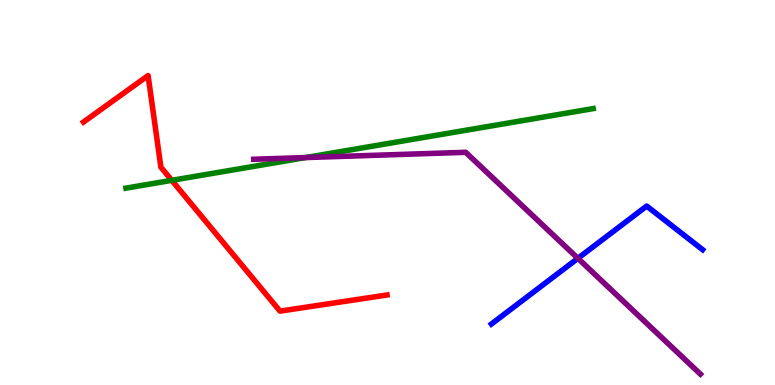[{'lines': ['blue', 'red'], 'intersections': []}, {'lines': ['green', 'red'], 'intersections': [{'x': 2.22, 'y': 5.32}]}, {'lines': ['purple', 'red'], 'intersections': []}, {'lines': ['blue', 'green'], 'intersections': []}, {'lines': ['blue', 'purple'], 'intersections': [{'x': 7.46, 'y': 3.29}]}, {'lines': ['green', 'purple'], 'intersections': [{'x': 3.94, 'y': 5.91}]}]